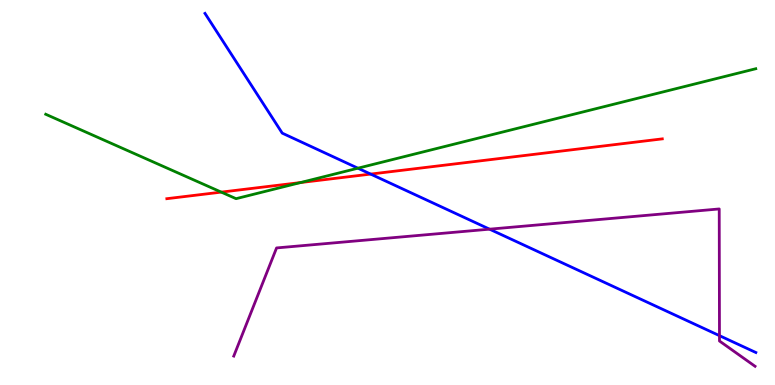[{'lines': ['blue', 'red'], 'intersections': [{'x': 4.78, 'y': 5.48}]}, {'lines': ['green', 'red'], 'intersections': [{'x': 2.86, 'y': 5.01}, {'x': 3.88, 'y': 5.26}]}, {'lines': ['purple', 'red'], 'intersections': []}, {'lines': ['blue', 'green'], 'intersections': [{'x': 4.62, 'y': 5.63}]}, {'lines': ['blue', 'purple'], 'intersections': [{'x': 6.32, 'y': 4.05}, {'x': 9.28, 'y': 1.28}]}, {'lines': ['green', 'purple'], 'intersections': []}]